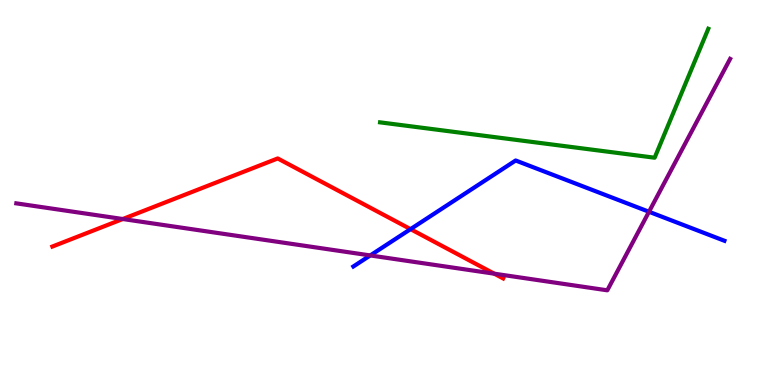[{'lines': ['blue', 'red'], 'intersections': [{'x': 5.3, 'y': 4.05}]}, {'lines': ['green', 'red'], 'intersections': []}, {'lines': ['purple', 'red'], 'intersections': [{'x': 1.58, 'y': 4.31}, {'x': 6.38, 'y': 2.89}]}, {'lines': ['blue', 'green'], 'intersections': []}, {'lines': ['blue', 'purple'], 'intersections': [{'x': 4.78, 'y': 3.37}, {'x': 8.37, 'y': 4.5}]}, {'lines': ['green', 'purple'], 'intersections': []}]